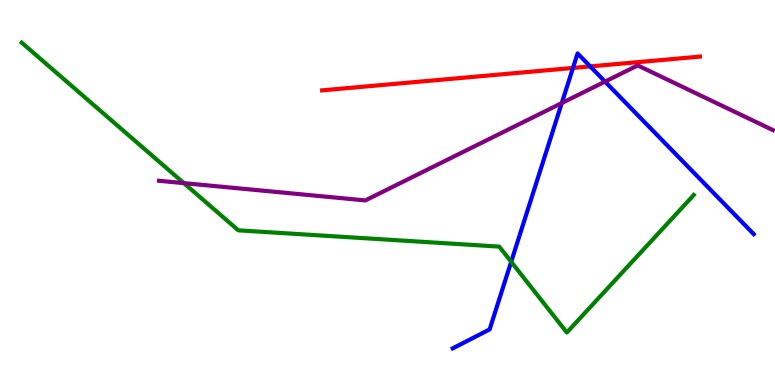[{'lines': ['blue', 'red'], 'intersections': [{'x': 7.39, 'y': 8.24}, {'x': 7.62, 'y': 8.28}]}, {'lines': ['green', 'red'], 'intersections': []}, {'lines': ['purple', 'red'], 'intersections': []}, {'lines': ['blue', 'green'], 'intersections': [{'x': 6.6, 'y': 3.2}]}, {'lines': ['blue', 'purple'], 'intersections': [{'x': 7.25, 'y': 7.32}, {'x': 7.81, 'y': 7.88}]}, {'lines': ['green', 'purple'], 'intersections': [{'x': 2.37, 'y': 5.24}]}]